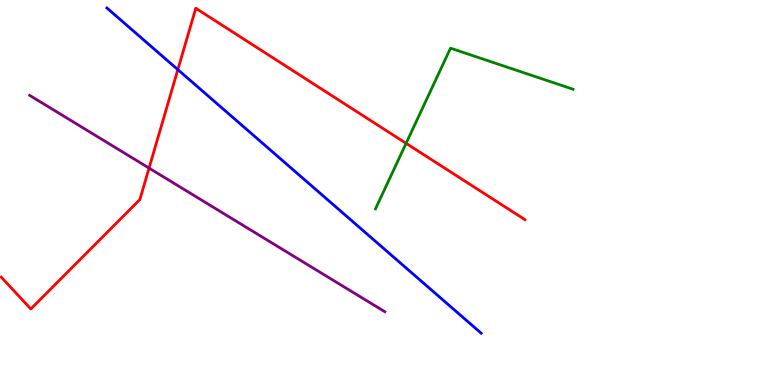[{'lines': ['blue', 'red'], 'intersections': [{'x': 2.29, 'y': 8.19}]}, {'lines': ['green', 'red'], 'intersections': [{'x': 5.24, 'y': 6.28}]}, {'lines': ['purple', 'red'], 'intersections': [{'x': 1.92, 'y': 5.63}]}, {'lines': ['blue', 'green'], 'intersections': []}, {'lines': ['blue', 'purple'], 'intersections': []}, {'lines': ['green', 'purple'], 'intersections': []}]